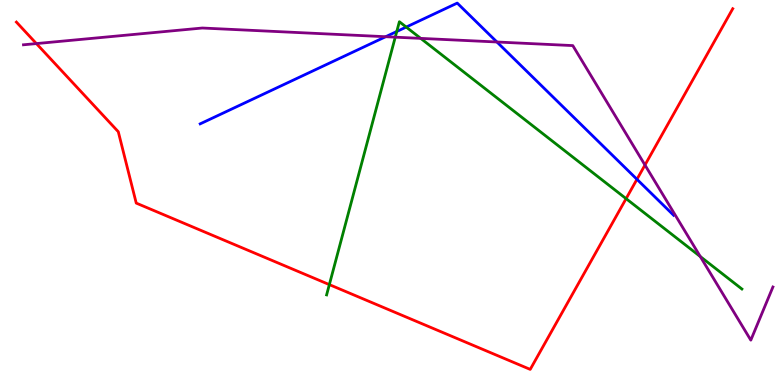[{'lines': ['blue', 'red'], 'intersections': [{'x': 8.22, 'y': 5.34}]}, {'lines': ['green', 'red'], 'intersections': [{'x': 4.25, 'y': 2.61}, {'x': 8.08, 'y': 4.84}]}, {'lines': ['purple', 'red'], 'intersections': [{'x': 0.469, 'y': 8.87}, {'x': 8.32, 'y': 5.71}]}, {'lines': ['blue', 'green'], 'intersections': [{'x': 5.12, 'y': 9.18}, {'x': 5.24, 'y': 9.3}]}, {'lines': ['blue', 'purple'], 'intersections': [{'x': 4.98, 'y': 9.05}, {'x': 6.41, 'y': 8.91}]}, {'lines': ['green', 'purple'], 'intersections': [{'x': 5.1, 'y': 9.03}, {'x': 5.43, 'y': 9.0}, {'x': 9.04, 'y': 3.34}]}]